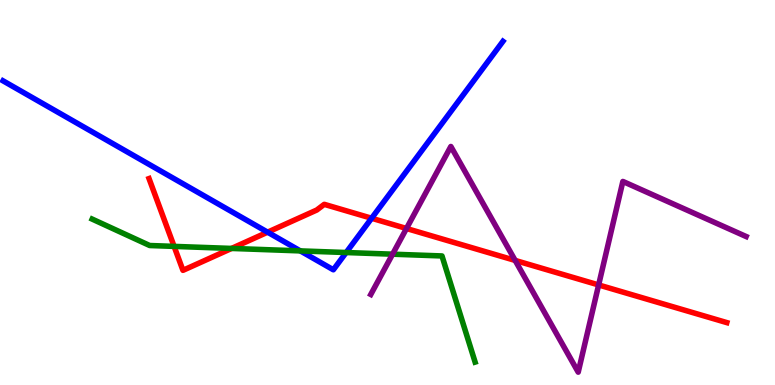[{'lines': ['blue', 'red'], 'intersections': [{'x': 3.45, 'y': 3.97}, {'x': 4.79, 'y': 4.33}]}, {'lines': ['green', 'red'], 'intersections': [{'x': 2.25, 'y': 3.6}, {'x': 2.99, 'y': 3.55}]}, {'lines': ['purple', 'red'], 'intersections': [{'x': 5.24, 'y': 4.07}, {'x': 6.65, 'y': 3.24}, {'x': 7.72, 'y': 2.6}]}, {'lines': ['blue', 'green'], 'intersections': [{'x': 3.88, 'y': 3.48}, {'x': 4.47, 'y': 3.44}]}, {'lines': ['blue', 'purple'], 'intersections': []}, {'lines': ['green', 'purple'], 'intersections': [{'x': 5.07, 'y': 3.4}]}]